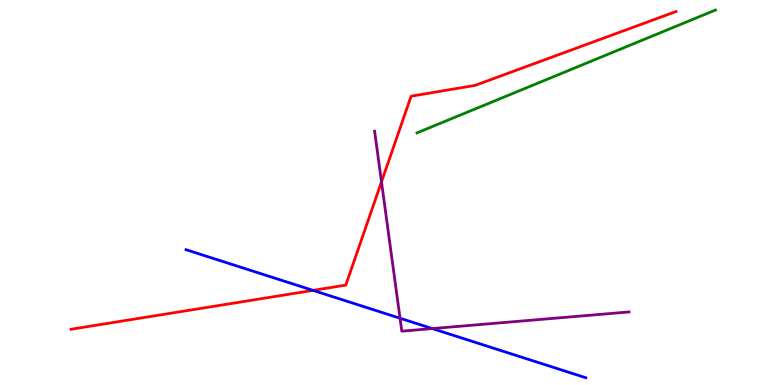[{'lines': ['blue', 'red'], 'intersections': [{'x': 4.04, 'y': 2.46}]}, {'lines': ['green', 'red'], 'intersections': []}, {'lines': ['purple', 'red'], 'intersections': [{'x': 4.92, 'y': 5.28}]}, {'lines': ['blue', 'green'], 'intersections': []}, {'lines': ['blue', 'purple'], 'intersections': [{'x': 5.16, 'y': 1.73}, {'x': 5.58, 'y': 1.47}]}, {'lines': ['green', 'purple'], 'intersections': []}]